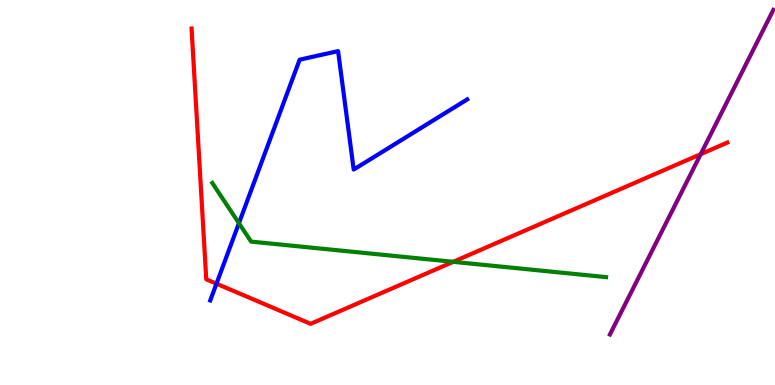[{'lines': ['blue', 'red'], 'intersections': [{'x': 2.79, 'y': 2.63}]}, {'lines': ['green', 'red'], 'intersections': [{'x': 5.85, 'y': 3.2}]}, {'lines': ['purple', 'red'], 'intersections': [{'x': 9.04, 'y': 6.0}]}, {'lines': ['blue', 'green'], 'intersections': [{'x': 3.08, 'y': 4.2}]}, {'lines': ['blue', 'purple'], 'intersections': []}, {'lines': ['green', 'purple'], 'intersections': []}]